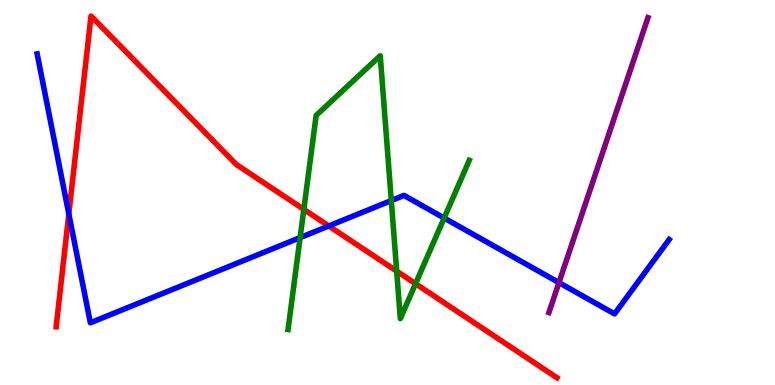[{'lines': ['blue', 'red'], 'intersections': [{'x': 0.888, 'y': 4.44}, {'x': 4.24, 'y': 4.13}]}, {'lines': ['green', 'red'], 'intersections': [{'x': 3.92, 'y': 4.56}, {'x': 5.12, 'y': 2.96}, {'x': 5.36, 'y': 2.63}]}, {'lines': ['purple', 'red'], 'intersections': []}, {'lines': ['blue', 'green'], 'intersections': [{'x': 3.87, 'y': 3.83}, {'x': 5.05, 'y': 4.79}, {'x': 5.73, 'y': 4.34}]}, {'lines': ['blue', 'purple'], 'intersections': [{'x': 7.21, 'y': 2.66}]}, {'lines': ['green', 'purple'], 'intersections': []}]